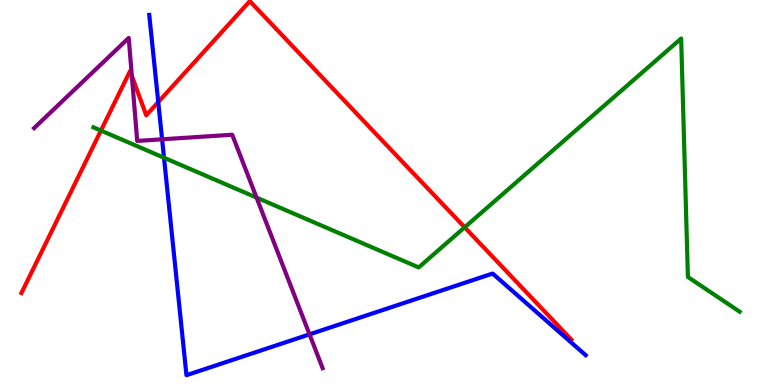[{'lines': ['blue', 'red'], 'intersections': [{'x': 2.04, 'y': 7.35}]}, {'lines': ['green', 'red'], 'intersections': [{'x': 1.3, 'y': 6.61}, {'x': 6.0, 'y': 4.1}]}, {'lines': ['purple', 'red'], 'intersections': [{'x': 1.7, 'y': 8.03}]}, {'lines': ['blue', 'green'], 'intersections': [{'x': 2.12, 'y': 5.9}]}, {'lines': ['blue', 'purple'], 'intersections': [{'x': 2.09, 'y': 6.38}, {'x': 3.99, 'y': 1.32}]}, {'lines': ['green', 'purple'], 'intersections': [{'x': 3.31, 'y': 4.87}]}]